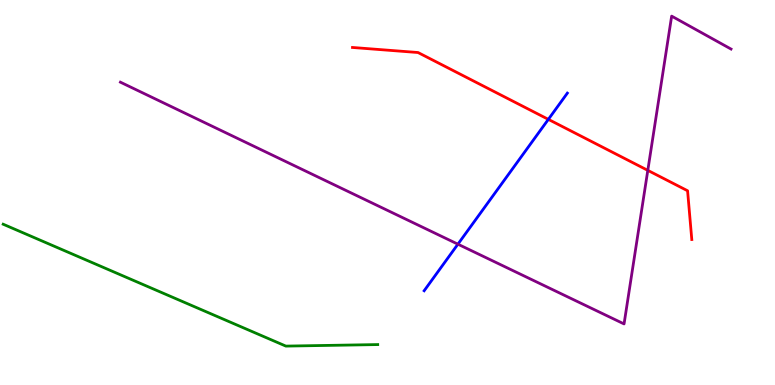[{'lines': ['blue', 'red'], 'intersections': [{'x': 7.08, 'y': 6.9}]}, {'lines': ['green', 'red'], 'intersections': []}, {'lines': ['purple', 'red'], 'intersections': [{'x': 8.36, 'y': 5.58}]}, {'lines': ['blue', 'green'], 'intersections': []}, {'lines': ['blue', 'purple'], 'intersections': [{'x': 5.91, 'y': 3.66}]}, {'lines': ['green', 'purple'], 'intersections': []}]